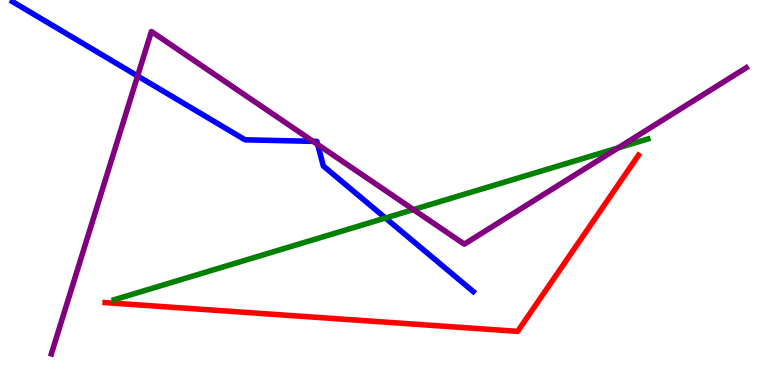[{'lines': ['blue', 'red'], 'intersections': []}, {'lines': ['green', 'red'], 'intersections': []}, {'lines': ['purple', 'red'], 'intersections': []}, {'lines': ['blue', 'green'], 'intersections': [{'x': 4.97, 'y': 4.34}]}, {'lines': ['blue', 'purple'], 'intersections': [{'x': 1.78, 'y': 8.03}, {'x': 4.04, 'y': 6.33}, {'x': 4.1, 'y': 6.25}]}, {'lines': ['green', 'purple'], 'intersections': [{'x': 5.33, 'y': 4.56}, {'x': 7.98, 'y': 6.16}]}]